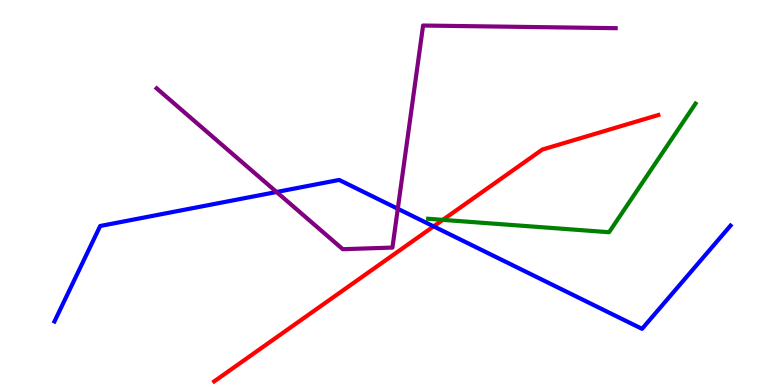[{'lines': ['blue', 'red'], 'intersections': [{'x': 5.6, 'y': 4.12}]}, {'lines': ['green', 'red'], 'intersections': [{'x': 5.71, 'y': 4.29}]}, {'lines': ['purple', 'red'], 'intersections': []}, {'lines': ['blue', 'green'], 'intersections': []}, {'lines': ['blue', 'purple'], 'intersections': [{'x': 3.57, 'y': 5.01}, {'x': 5.13, 'y': 4.58}]}, {'lines': ['green', 'purple'], 'intersections': []}]